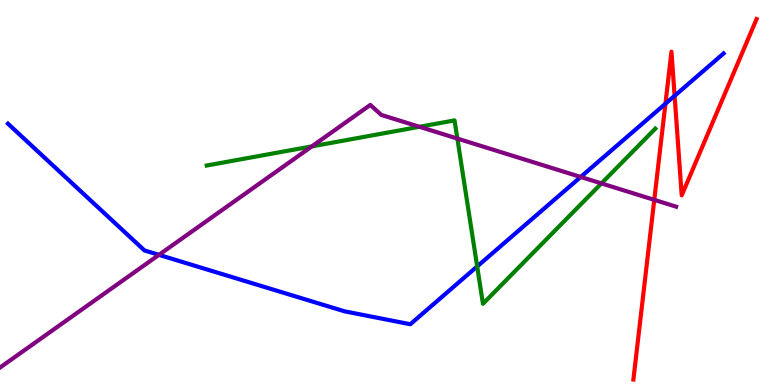[{'lines': ['blue', 'red'], 'intersections': [{'x': 8.59, 'y': 7.31}, {'x': 8.7, 'y': 7.51}]}, {'lines': ['green', 'red'], 'intersections': []}, {'lines': ['purple', 'red'], 'intersections': [{'x': 8.44, 'y': 4.81}]}, {'lines': ['blue', 'green'], 'intersections': [{'x': 6.16, 'y': 3.08}]}, {'lines': ['blue', 'purple'], 'intersections': [{'x': 2.05, 'y': 3.38}, {'x': 7.49, 'y': 5.4}]}, {'lines': ['green', 'purple'], 'intersections': [{'x': 4.02, 'y': 6.2}, {'x': 5.41, 'y': 6.71}, {'x': 5.9, 'y': 6.4}, {'x': 7.76, 'y': 5.24}]}]